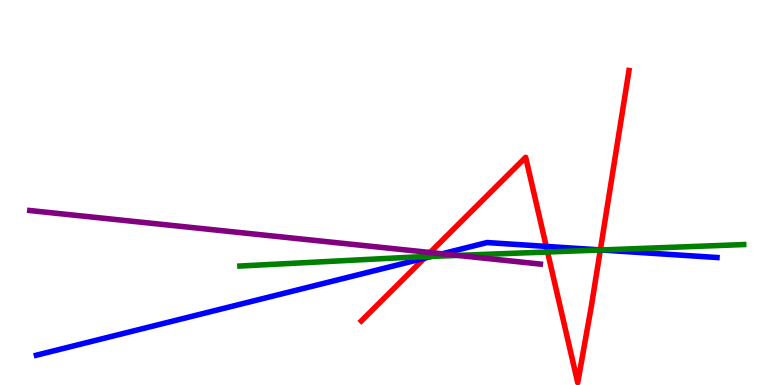[{'lines': ['blue', 'red'], 'intersections': [{'x': 5.48, 'y': 3.29}, {'x': 7.05, 'y': 3.6}, {'x': 7.75, 'y': 3.51}]}, {'lines': ['green', 'red'], 'intersections': [{'x': 5.5, 'y': 3.34}, {'x': 7.07, 'y': 3.45}, {'x': 7.75, 'y': 3.51}]}, {'lines': ['purple', 'red'], 'intersections': [{'x': 5.55, 'y': 3.44}]}, {'lines': ['blue', 'green'], 'intersections': [{'x': 5.57, 'y': 3.34}, {'x': 7.76, 'y': 3.51}]}, {'lines': ['blue', 'purple'], 'intersections': [{'x': 5.71, 'y': 3.41}]}, {'lines': ['green', 'purple'], 'intersections': [{'x': 5.91, 'y': 3.37}]}]